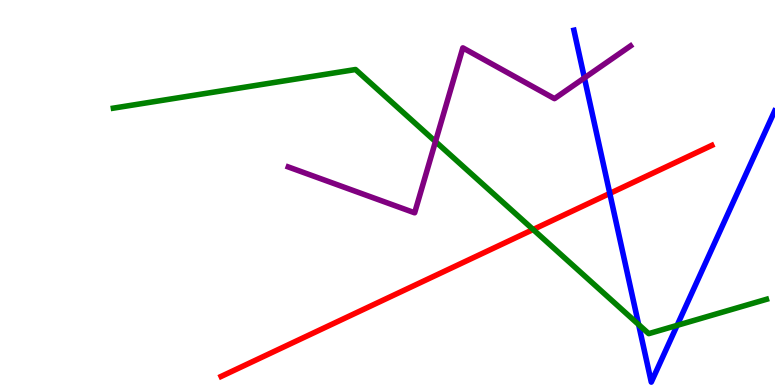[{'lines': ['blue', 'red'], 'intersections': [{'x': 7.87, 'y': 4.98}]}, {'lines': ['green', 'red'], 'intersections': [{'x': 6.88, 'y': 4.04}]}, {'lines': ['purple', 'red'], 'intersections': []}, {'lines': ['blue', 'green'], 'intersections': [{'x': 8.24, 'y': 1.57}, {'x': 8.74, 'y': 1.55}]}, {'lines': ['blue', 'purple'], 'intersections': [{'x': 7.54, 'y': 7.98}]}, {'lines': ['green', 'purple'], 'intersections': [{'x': 5.62, 'y': 6.32}]}]